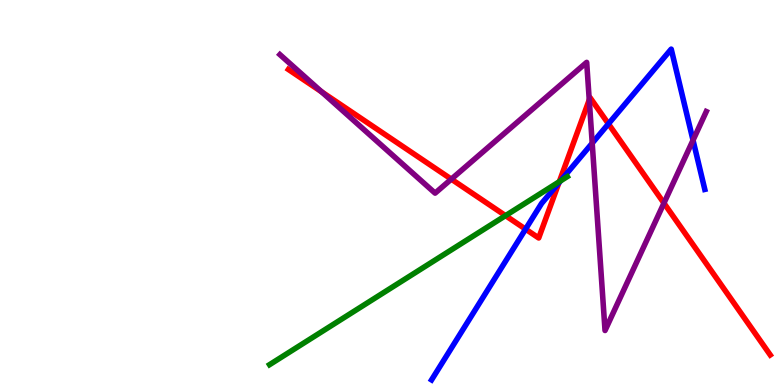[{'lines': ['blue', 'red'], 'intersections': [{'x': 6.78, 'y': 4.05}, {'x': 7.21, 'y': 5.25}, {'x': 7.85, 'y': 6.78}]}, {'lines': ['green', 'red'], 'intersections': [{'x': 6.52, 'y': 4.4}, {'x': 7.22, 'y': 5.28}]}, {'lines': ['purple', 'red'], 'intersections': [{'x': 4.15, 'y': 7.62}, {'x': 5.82, 'y': 5.35}, {'x': 7.6, 'y': 7.41}, {'x': 8.57, 'y': 4.72}]}, {'lines': ['blue', 'green'], 'intersections': [{'x': 7.23, 'y': 5.3}]}, {'lines': ['blue', 'purple'], 'intersections': [{'x': 7.64, 'y': 6.28}, {'x': 8.94, 'y': 6.36}]}, {'lines': ['green', 'purple'], 'intersections': []}]